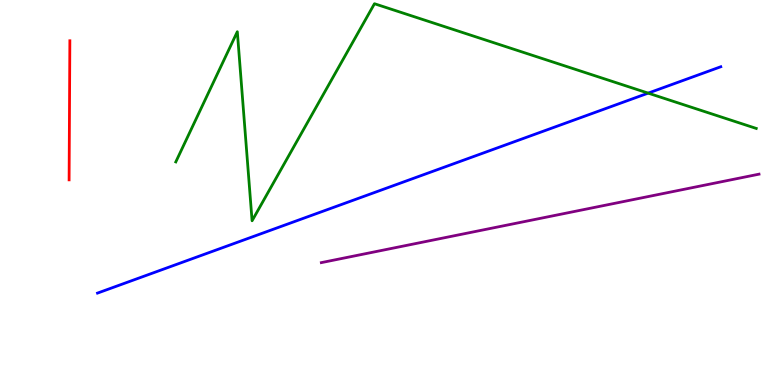[{'lines': ['blue', 'red'], 'intersections': []}, {'lines': ['green', 'red'], 'intersections': []}, {'lines': ['purple', 'red'], 'intersections': []}, {'lines': ['blue', 'green'], 'intersections': [{'x': 8.36, 'y': 7.58}]}, {'lines': ['blue', 'purple'], 'intersections': []}, {'lines': ['green', 'purple'], 'intersections': []}]